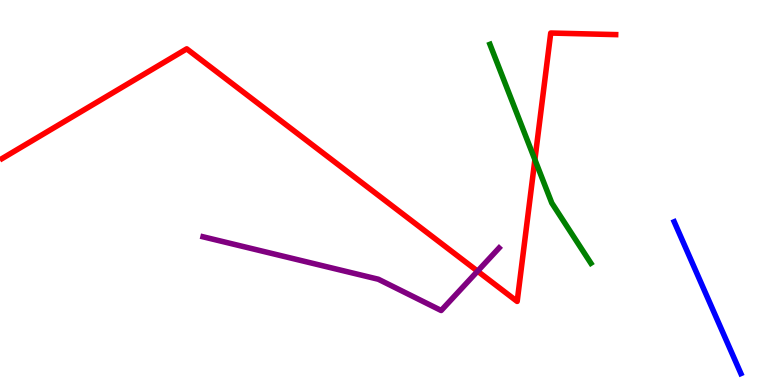[{'lines': ['blue', 'red'], 'intersections': []}, {'lines': ['green', 'red'], 'intersections': [{'x': 6.9, 'y': 5.85}]}, {'lines': ['purple', 'red'], 'intersections': [{'x': 6.16, 'y': 2.96}]}, {'lines': ['blue', 'green'], 'intersections': []}, {'lines': ['blue', 'purple'], 'intersections': []}, {'lines': ['green', 'purple'], 'intersections': []}]